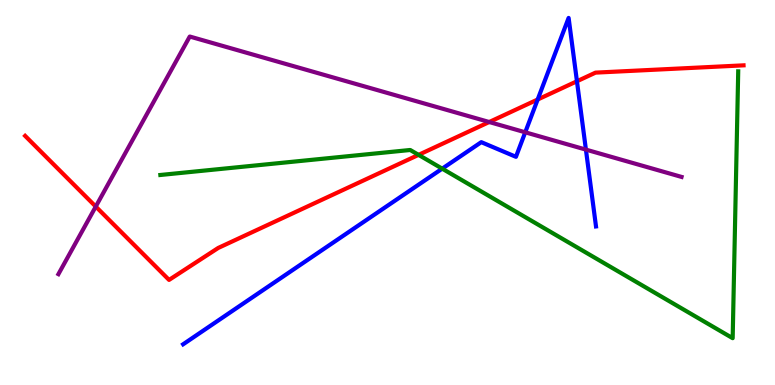[{'lines': ['blue', 'red'], 'intersections': [{'x': 6.94, 'y': 7.42}, {'x': 7.44, 'y': 7.89}]}, {'lines': ['green', 'red'], 'intersections': [{'x': 5.4, 'y': 5.98}]}, {'lines': ['purple', 'red'], 'intersections': [{'x': 1.24, 'y': 4.63}, {'x': 6.31, 'y': 6.83}]}, {'lines': ['blue', 'green'], 'intersections': [{'x': 5.71, 'y': 5.62}]}, {'lines': ['blue', 'purple'], 'intersections': [{'x': 6.78, 'y': 6.56}, {'x': 7.56, 'y': 6.11}]}, {'lines': ['green', 'purple'], 'intersections': []}]